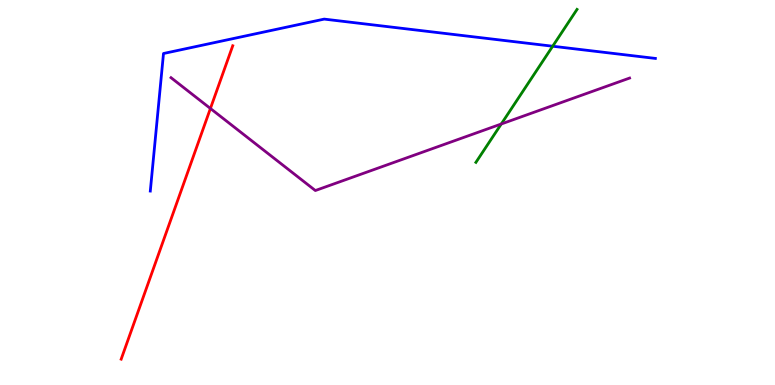[{'lines': ['blue', 'red'], 'intersections': []}, {'lines': ['green', 'red'], 'intersections': []}, {'lines': ['purple', 'red'], 'intersections': [{'x': 2.72, 'y': 7.18}]}, {'lines': ['blue', 'green'], 'intersections': [{'x': 7.13, 'y': 8.8}]}, {'lines': ['blue', 'purple'], 'intersections': []}, {'lines': ['green', 'purple'], 'intersections': [{'x': 6.47, 'y': 6.78}]}]